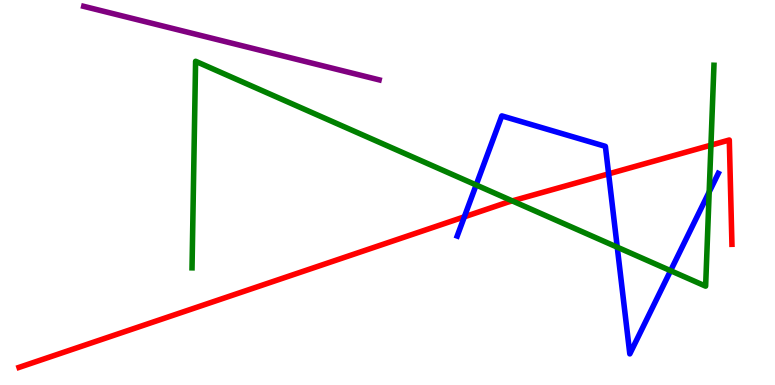[{'lines': ['blue', 'red'], 'intersections': [{'x': 5.99, 'y': 4.37}, {'x': 7.85, 'y': 5.48}]}, {'lines': ['green', 'red'], 'intersections': [{'x': 6.61, 'y': 4.78}, {'x': 9.17, 'y': 6.23}]}, {'lines': ['purple', 'red'], 'intersections': []}, {'lines': ['blue', 'green'], 'intersections': [{'x': 6.14, 'y': 5.2}, {'x': 7.96, 'y': 3.58}, {'x': 8.65, 'y': 2.97}, {'x': 9.15, 'y': 5.01}]}, {'lines': ['blue', 'purple'], 'intersections': []}, {'lines': ['green', 'purple'], 'intersections': []}]